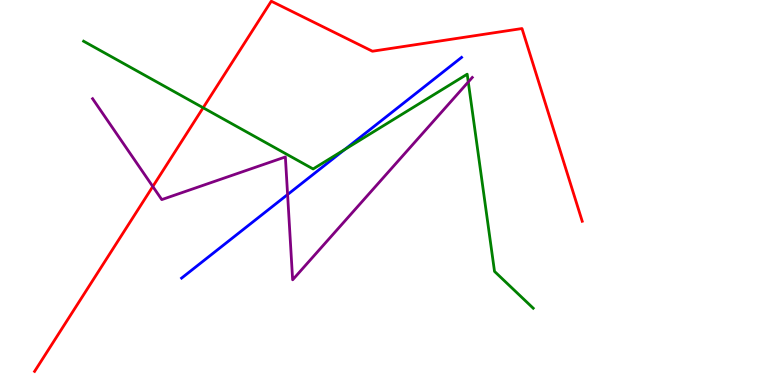[{'lines': ['blue', 'red'], 'intersections': []}, {'lines': ['green', 'red'], 'intersections': [{'x': 2.62, 'y': 7.2}]}, {'lines': ['purple', 'red'], 'intersections': [{'x': 1.97, 'y': 5.16}]}, {'lines': ['blue', 'green'], 'intersections': [{'x': 4.45, 'y': 6.12}]}, {'lines': ['blue', 'purple'], 'intersections': [{'x': 3.71, 'y': 4.95}]}, {'lines': ['green', 'purple'], 'intersections': [{'x': 6.04, 'y': 7.87}]}]